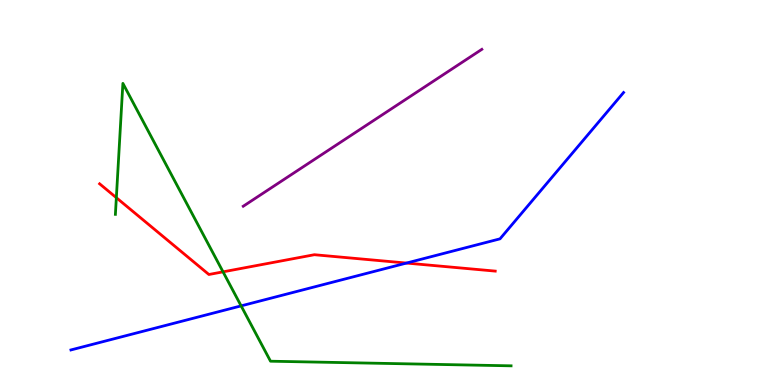[{'lines': ['blue', 'red'], 'intersections': [{'x': 5.24, 'y': 3.17}]}, {'lines': ['green', 'red'], 'intersections': [{'x': 1.5, 'y': 4.87}, {'x': 2.88, 'y': 2.94}]}, {'lines': ['purple', 'red'], 'intersections': []}, {'lines': ['blue', 'green'], 'intersections': [{'x': 3.11, 'y': 2.06}]}, {'lines': ['blue', 'purple'], 'intersections': []}, {'lines': ['green', 'purple'], 'intersections': []}]